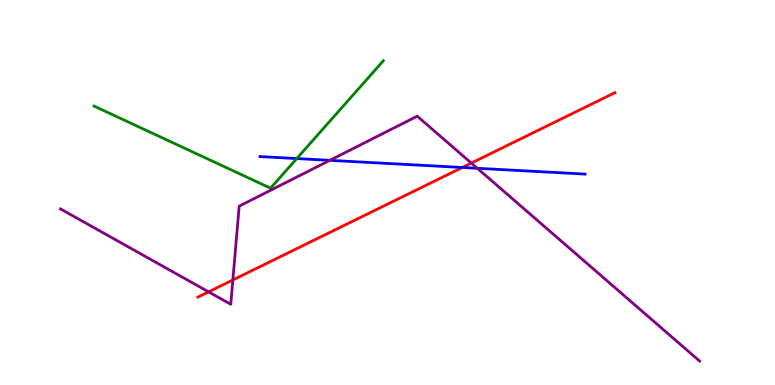[{'lines': ['blue', 'red'], 'intersections': [{'x': 5.97, 'y': 5.65}]}, {'lines': ['green', 'red'], 'intersections': []}, {'lines': ['purple', 'red'], 'intersections': [{'x': 2.69, 'y': 2.42}, {'x': 3.0, 'y': 2.73}, {'x': 6.08, 'y': 5.76}]}, {'lines': ['blue', 'green'], 'intersections': [{'x': 3.83, 'y': 5.88}]}, {'lines': ['blue', 'purple'], 'intersections': [{'x': 4.26, 'y': 5.84}, {'x': 6.16, 'y': 5.63}]}, {'lines': ['green', 'purple'], 'intersections': []}]